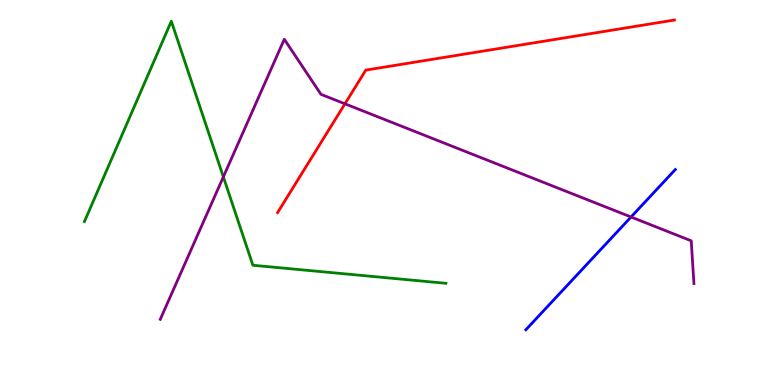[{'lines': ['blue', 'red'], 'intersections': []}, {'lines': ['green', 'red'], 'intersections': []}, {'lines': ['purple', 'red'], 'intersections': [{'x': 4.45, 'y': 7.3}]}, {'lines': ['blue', 'green'], 'intersections': []}, {'lines': ['blue', 'purple'], 'intersections': [{'x': 8.14, 'y': 4.36}]}, {'lines': ['green', 'purple'], 'intersections': [{'x': 2.88, 'y': 5.41}]}]